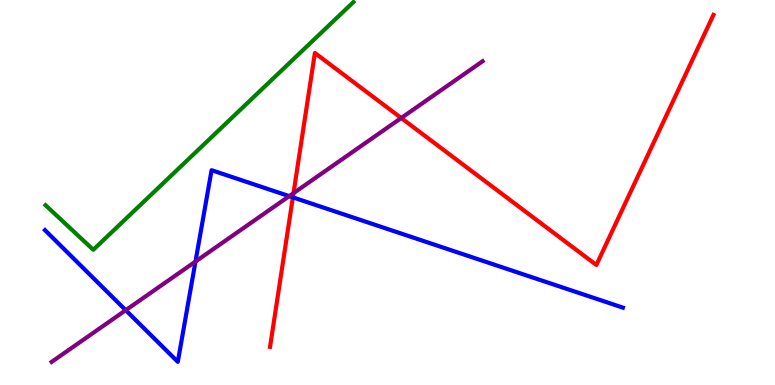[{'lines': ['blue', 'red'], 'intersections': [{'x': 3.78, 'y': 4.87}]}, {'lines': ['green', 'red'], 'intersections': []}, {'lines': ['purple', 'red'], 'intersections': [{'x': 3.79, 'y': 4.98}, {'x': 5.18, 'y': 6.93}]}, {'lines': ['blue', 'green'], 'intersections': []}, {'lines': ['blue', 'purple'], 'intersections': [{'x': 1.62, 'y': 1.94}, {'x': 2.52, 'y': 3.21}, {'x': 3.73, 'y': 4.91}]}, {'lines': ['green', 'purple'], 'intersections': []}]